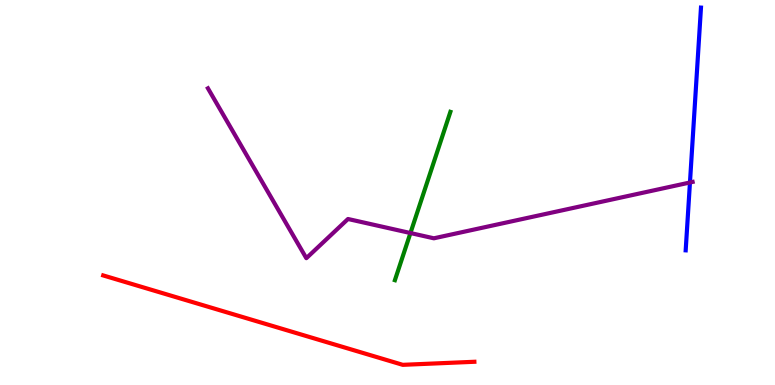[{'lines': ['blue', 'red'], 'intersections': []}, {'lines': ['green', 'red'], 'intersections': []}, {'lines': ['purple', 'red'], 'intersections': []}, {'lines': ['blue', 'green'], 'intersections': []}, {'lines': ['blue', 'purple'], 'intersections': [{'x': 8.9, 'y': 5.26}]}, {'lines': ['green', 'purple'], 'intersections': [{'x': 5.3, 'y': 3.95}]}]